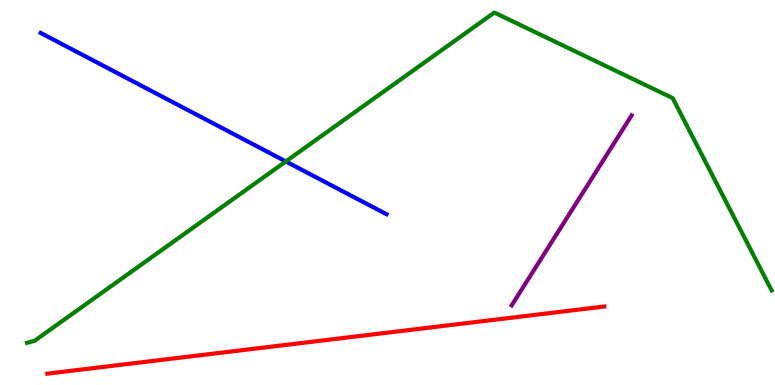[{'lines': ['blue', 'red'], 'intersections': []}, {'lines': ['green', 'red'], 'intersections': []}, {'lines': ['purple', 'red'], 'intersections': []}, {'lines': ['blue', 'green'], 'intersections': [{'x': 3.69, 'y': 5.81}]}, {'lines': ['blue', 'purple'], 'intersections': []}, {'lines': ['green', 'purple'], 'intersections': []}]